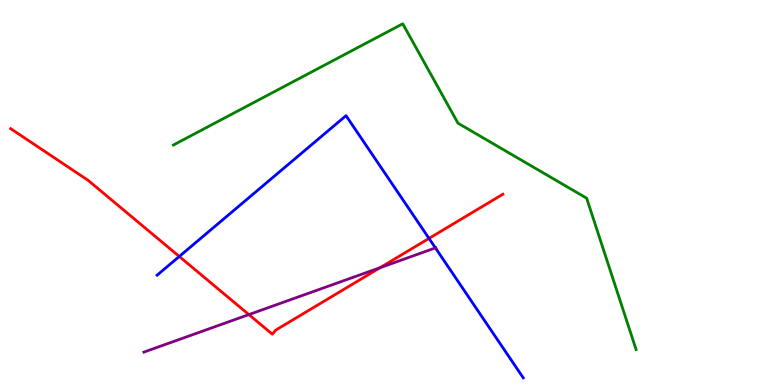[{'lines': ['blue', 'red'], 'intersections': [{'x': 2.31, 'y': 3.34}, {'x': 5.54, 'y': 3.81}]}, {'lines': ['green', 'red'], 'intersections': []}, {'lines': ['purple', 'red'], 'intersections': [{'x': 3.21, 'y': 1.83}, {'x': 4.9, 'y': 3.05}]}, {'lines': ['blue', 'green'], 'intersections': []}, {'lines': ['blue', 'purple'], 'intersections': [{'x': 5.62, 'y': 3.56}]}, {'lines': ['green', 'purple'], 'intersections': []}]